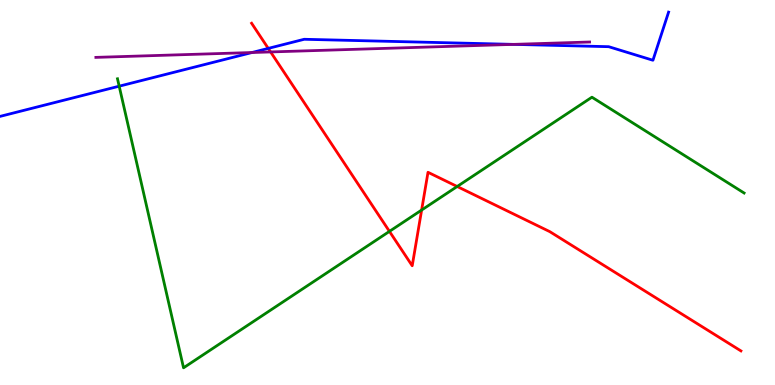[{'lines': ['blue', 'red'], 'intersections': [{'x': 3.46, 'y': 8.74}]}, {'lines': ['green', 'red'], 'intersections': [{'x': 5.03, 'y': 3.99}, {'x': 5.44, 'y': 4.54}, {'x': 5.9, 'y': 5.16}]}, {'lines': ['purple', 'red'], 'intersections': [{'x': 3.49, 'y': 8.65}]}, {'lines': ['blue', 'green'], 'intersections': [{'x': 1.54, 'y': 7.76}]}, {'lines': ['blue', 'purple'], 'intersections': [{'x': 3.25, 'y': 8.64}, {'x': 6.63, 'y': 8.85}]}, {'lines': ['green', 'purple'], 'intersections': []}]